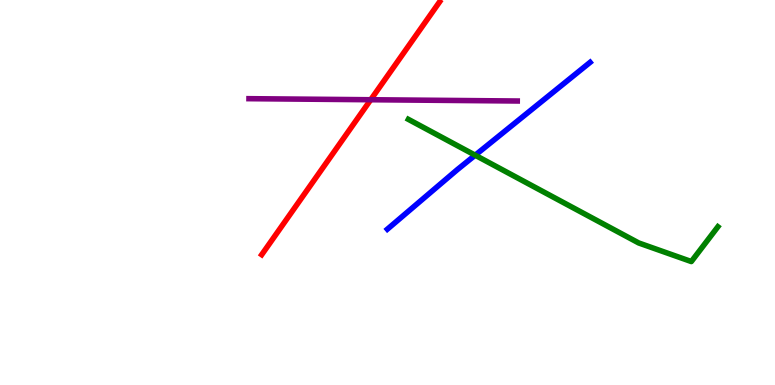[{'lines': ['blue', 'red'], 'intersections': []}, {'lines': ['green', 'red'], 'intersections': []}, {'lines': ['purple', 'red'], 'intersections': [{'x': 4.78, 'y': 7.41}]}, {'lines': ['blue', 'green'], 'intersections': [{'x': 6.13, 'y': 5.97}]}, {'lines': ['blue', 'purple'], 'intersections': []}, {'lines': ['green', 'purple'], 'intersections': []}]